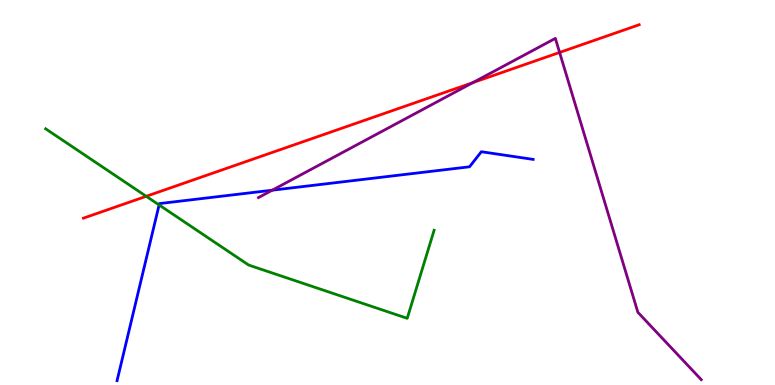[{'lines': ['blue', 'red'], 'intersections': []}, {'lines': ['green', 'red'], 'intersections': [{'x': 1.89, 'y': 4.9}]}, {'lines': ['purple', 'red'], 'intersections': [{'x': 6.1, 'y': 7.85}, {'x': 7.22, 'y': 8.64}]}, {'lines': ['blue', 'green'], 'intersections': [{'x': 2.05, 'y': 4.68}]}, {'lines': ['blue', 'purple'], 'intersections': [{'x': 3.51, 'y': 5.06}]}, {'lines': ['green', 'purple'], 'intersections': []}]